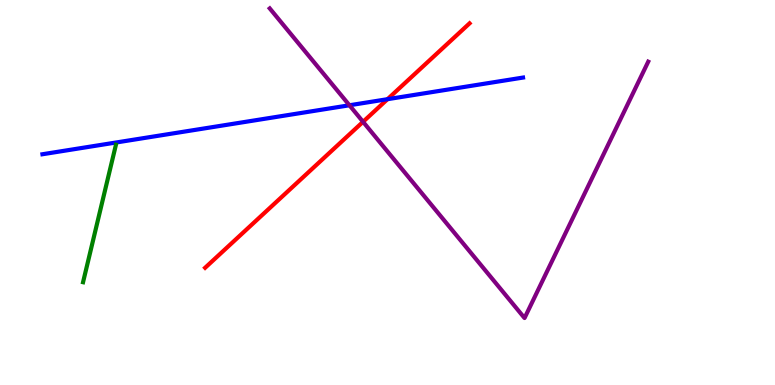[{'lines': ['blue', 'red'], 'intersections': [{'x': 5.0, 'y': 7.42}]}, {'lines': ['green', 'red'], 'intersections': []}, {'lines': ['purple', 'red'], 'intersections': [{'x': 4.68, 'y': 6.84}]}, {'lines': ['blue', 'green'], 'intersections': []}, {'lines': ['blue', 'purple'], 'intersections': [{'x': 4.51, 'y': 7.27}]}, {'lines': ['green', 'purple'], 'intersections': []}]